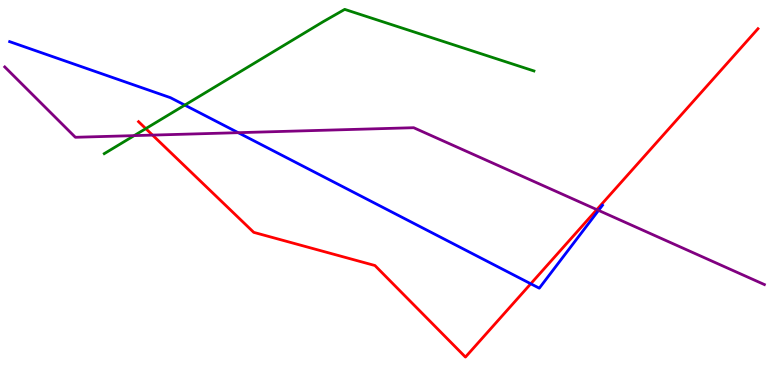[{'lines': ['blue', 'red'], 'intersections': [{'x': 6.85, 'y': 2.63}]}, {'lines': ['green', 'red'], 'intersections': [{'x': 1.88, 'y': 6.66}]}, {'lines': ['purple', 'red'], 'intersections': [{'x': 1.97, 'y': 6.49}, {'x': 7.7, 'y': 4.56}]}, {'lines': ['blue', 'green'], 'intersections': [{'x': 2.38, 'y': 7.27}]}, {'lines': ['blue', 'purple'], 'intersections': [{'x': 3.07, 'y': 6.55}, {'x': 7.72, 'y': 4.54}]}, {'lines': ['green', 'purple'], 'intersections': [{'x': 1.73, 'y': 6.48}]}]